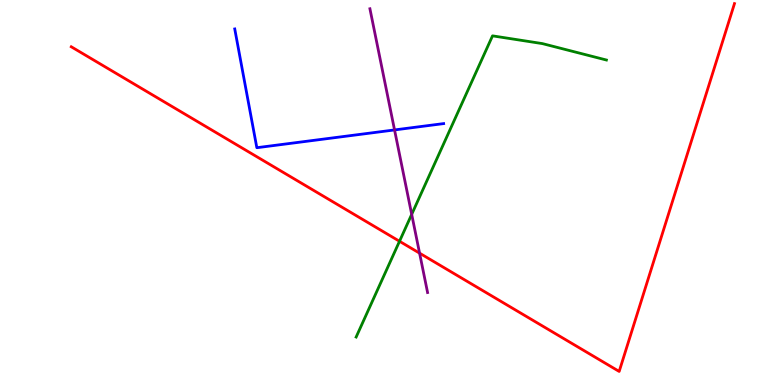[{'lines': ['blue', 'red'], 'intersections': []}, {'lines': ['green', 'red'], 'intersections': [{'x': 5.15, 'y': 3.73}]}, {'lines': ['purple', 'red'], 'intersections': [{'x': 5.41, 'y': 3.42}]}, {'lines': ['blue', 'green'], 'intersections': []}, {'lines': ['blue', 'purple'], 'intersections': [{'x': 5.09, 'y': 6.63}]}, {'lines': ['green', 'purple'], 'intersections': [{'x': 5.31, 'y': 4.43}]}]